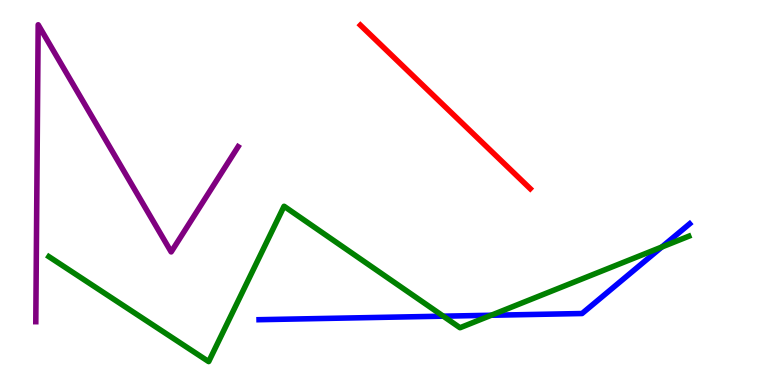[{'lines': ['blue', 'red'], 'intersections': []}, {'lines': ['green', 'red'], 'intersections': []}, {'lines': ['purple', 'red'], 'intersections': []}, {'lines': ['blue', 'green'], 'intersections': [{'x': 5.72, 'y': 1.79}, {'x': 6.34, 'y': 1.81}, {'x': 8.54, 'y': 3.58}]}, {'lines': ['blue', 'purple'], 'intersections': []}, {'lines': ['green', 'purple'], 'intersections': []}]